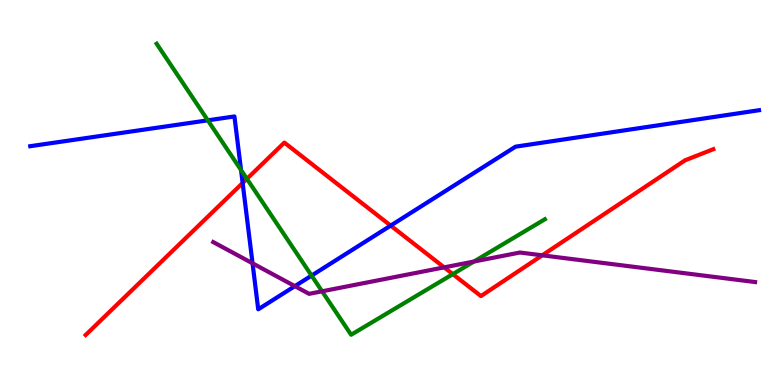[{'lines': ['blue', 'red'], 'intersections': [{'x': 3.13, 'y': 5.25}, {'x': 5.04, 'y': 4.14}]}, {'lines': ['green', 'red'], 'intersections': [{'x': 3.19, 'y': 5.35}, {'x': 5.84, 'y': 2.88}]}, {'lines': ['purple', 'red'], 'intersections': [{'x': 5.73, 'y': 3.06}, {'x': 7.0, 'y': 3.37}]}, {'lines': ['blue', 'green'], 'intersections': [{'x': 2.68, 'y': 6.87}, {'x': 3.11, 'y': 5.58}, {'x': 4.02, 'y': 2.84}]}, {'lines': ['blue', 'purple'], 'intersections': [{'x': 3.26, 'y': 3.16}, {'x': 3.8, 'y': 2.57}]}, {'lines': ['green', 'purple'], 'intersections': [{'x': 4.16, 'y': 2.43}, {'x': 6.12, 'y': 3.21}]}]